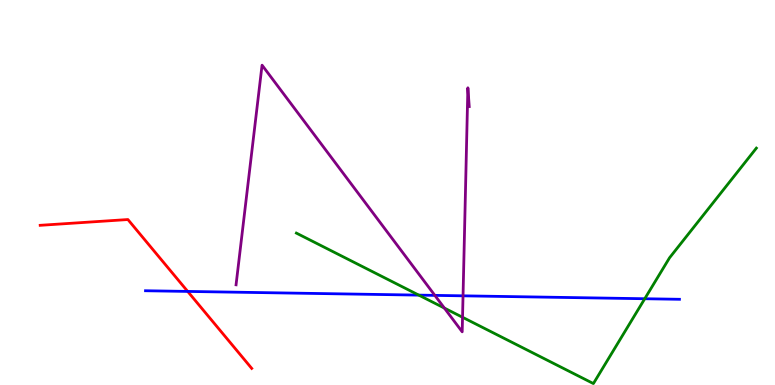[{'lines': ['blue', 'red'], 'intersections': [{'x': 2.42, 'y': 2.43}]}, {'lines': ['green', 'red'], 'intersections': []}, {'lines': ['purple', 'red'], 'intersections': []}, {'lines': ['blue', 'green'], 'intersections': [{'x': 5.4, 'y': 2.33}, {'x': 8.32, 'y': 2.24}]}, {'lines': ['blue', 'purple'], 'intersections': [{'x': 5.61, 'y': 2.33}, {'x': 5.97, 'y': 2.32}]}, {'lines': ['green', 'purple'], 'intersections': [{'x': 5.73, 'y': 2.0}, {'x': 5.97, 'y': 1.76}]}]